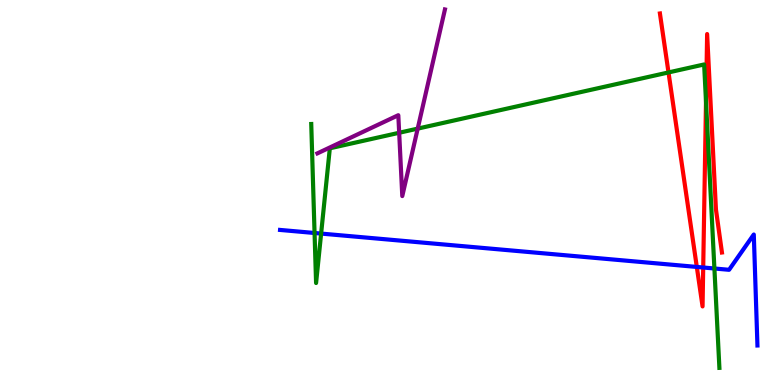[{'lines': ['blue', 'red'], 'intersections': [{'x': 8.99, 'y': 3.07}, {'x': 9.07, 'y': 3.05}]}, {'lines': ['green', 'red'], 'intersections': [{'x': 8.63, 'y': 8.12}, {'x': 9.11, 'y': 7.36}]}, {'lines': ['purple', 'red'], 'intersections': []}, {'lines': ['blue', 'green'], 'intersections': [{'x': 4.06, 'y': 3.95}, {'x': 4.14, 'y': 3.93}, {'x': 9.22, 'y': 3.03}]}, {'lines': ['blue', 'purple'], 'intersections': []}, {'lines': ['green', 'purple'], 'intersections': [{'x': 5.15, 'y': 6.55}, {'x': 5.39, 'y': 6.66}]}]